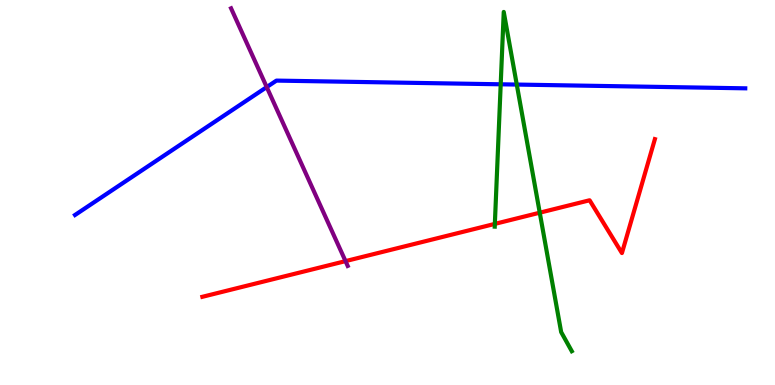[{'lines': ['blue', 'red'], 'intersections': []}, {'lines': ['green', 'red'], 'intersections': [{'x': 6.39, 'y': 4.18}, {'x': 6.96, 'y': 4.48}]}, {'lines': ['purple', 'red'], 'intersections': [{'x': 4.46, 'y': 3.22}]}, {'lines': ['blue', 'green'], 'intersections': [{'x': 6.46, 'y': 7.81}, {'x': 6.67, 'y': 7.8}]}, {'lines': ['blue', 'purple'], 'intersections': [{'x': 3.44, 'y': 7.74}]}, {'lines': ['green', 'purple'], 'intersections': []}]